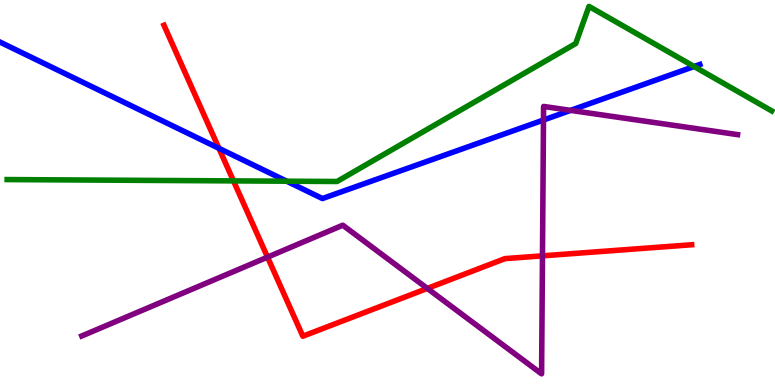[{'lines': ['blue', 'red'], 'intersections': [{'x': 2.82, 'y': 6.15}]}, {'lines': ['green', 'red'], 'intersections': [{'x': 3.01, 'y': 5.3}]}, {'lines': ['purple', 'red'], 'intersections': [{'x': 3.45, 'y': 3.32}, {'x': 5.51, 'y': 2.51}, {'x': 7.0, 'y': 3.35}]}, {'lines': ['blue', 'green'], 'intersections': [{'x': 3.7, 'y': 5.29}, {'x': 8.96, 'y': 8.27}]}, {'lines': ['blue', 'purple'], 'intersections': [{'x': 7.01, 'y': 6.88}, {'x': 7.36, 'y': 7.13}]}, {'lines': ['green', 'purple'], 'intersections': []}]